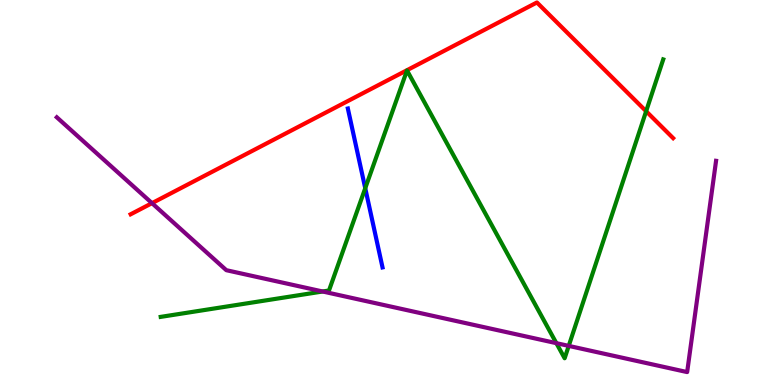[{'lines': ['blue', 'red'], 'intersections': []}, {'lines': ['green', 'red'], 'intersections': [{'x': 8.34, 'y': 7.11}]}, {'lines': ['purple', 'red'], 'intersections': [{'x': 1.96, 'y': 4.72}]}, {'lines': ['blue', 'green'], 'intersections': [{'x': 4.71, 'y': 5.11}]}, {'lines': ['blue', 'purple'], 'intersections': []}, {'lines': ['green', 'purple'], 'intersections': [{'x': 4.16, 'y': 2.43}, {'x': 7.18, 'y': 1.09}, {'x': 7.34, 'y': 1.02}]}]